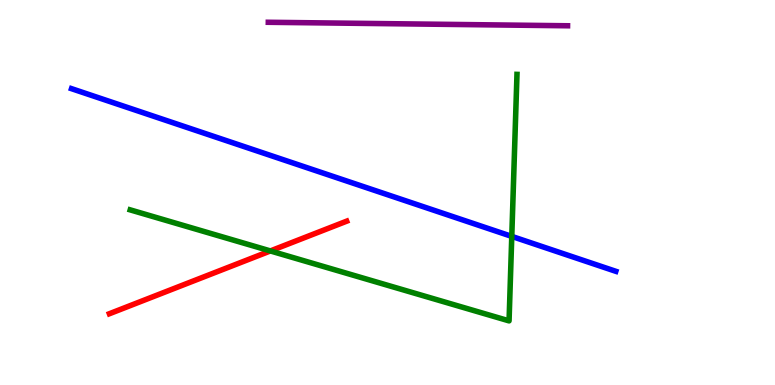[{'lines': ['blue', 'red'], 'intersections': []}, {'lines': ['green', 'red'], 'intersections': [{'x': 3.49, 'y': 3.48}]}, {'lines': ['purple', 'red'], 'intersections': []}, {'lines': ['blue', 'green'], 'intersections': [{'x': 6.6, 'y': 3.86}]}, {'lines': ['blue', 'purple'], 'intersections': []}, {'lines': ['green', 'purple'], 'intersections': []}]